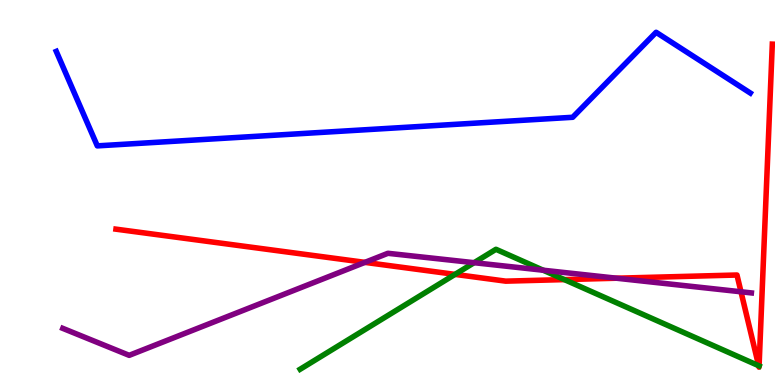[{'lines': ['blue', 'red'], 'intersections': []}, {'lines': ['green', 'red'], 'intersections': [{'x': 5.87, 'y': 2.87}, {'x': 7.28, 'y': 2.74}, {'x': 9.79, 'y': 0.501}, {'x': 9.79, 'y': 0.497}]}, {'lines': ['purple', 'red'], 'intersections': [{'x': 4.71, 'y': 3.19}, {'x': 7.95, 'y': 2.77}, {'x': 9.56, 'y': 2.42}]}, {'lines': ['blue', 'green'], 'intersections': []}, {'lines': ['blue', 'purple'], 'intersections': []}, {'lines': ['green', 'purple'], 'intersections': [{'x': 6.12, 'y': 3.18}, {'x': 7.01, 'y': 2.98}]}]